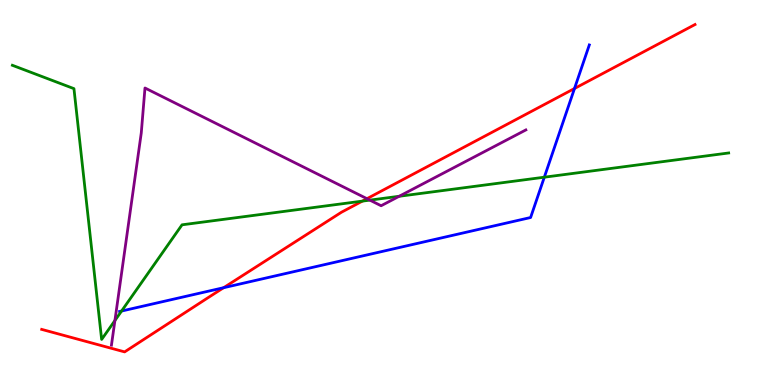[{'lines': ['blue', 'red'], 'intersections': [{'x': 2.89, 'y': 2.53}, {'x': 7.41, 'y': 7.7}]}, {'lines': ['green', 'red'], 'intersections': [{'x': 4.68, 'y': 4.78}]}, {'lines': ['purple', 'red'], 'intersections': [{'x': 4.74, 'y': 4.84}]}, {'lines': ['blue', 'green'], 'intersections': [{'x': 1.57, 'y': 1.92}, {'x': 7.02, 'y': 5.4}]}, {'lines': ['blue', 'purple'], 'intersections': []}, {'lines': ['green', 'purple'], 'intersections': [{'x': 1.48, 'y': 1.67}, {'x': 4.77, 'y': 4.8}, {'x': 5.15, 'y': 4.9}]}]